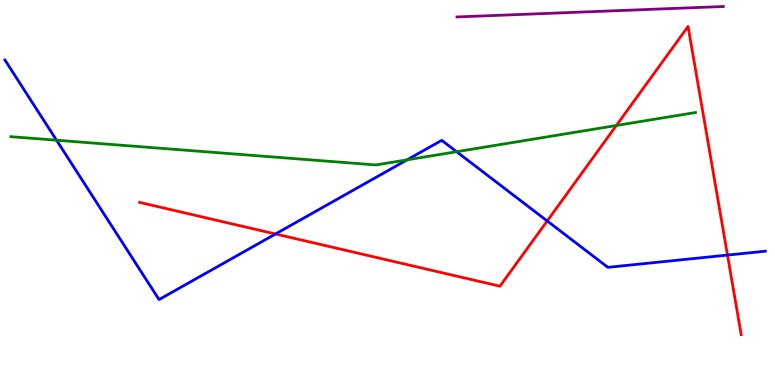[{'lines': ['blue', 'red'], 'intersections': [{'x': 3.55, 'y': 3.92}, {'x': 7.06, 'y': 4.26}, {'x': 9.39, 'y': 3.37}]}, {'lines': ['green', 'red'], 'intersections': [{'x': 7.95, 'y': 6.74}]}, {'lines': ['purple', 'red'], 'intersections': []}, {'lines': ['blue', 'green'], 'intersections': [{'x': 0.729, 'y': 6.36}, {'x': 5.25, 'y': 5.85}, {'x': 5.89, 'y': 6.06}]}, {'lines': ['blue', 'purple'], 'intersections': []}, {'lines': ['green', 'purple'], 'intersections': []}]